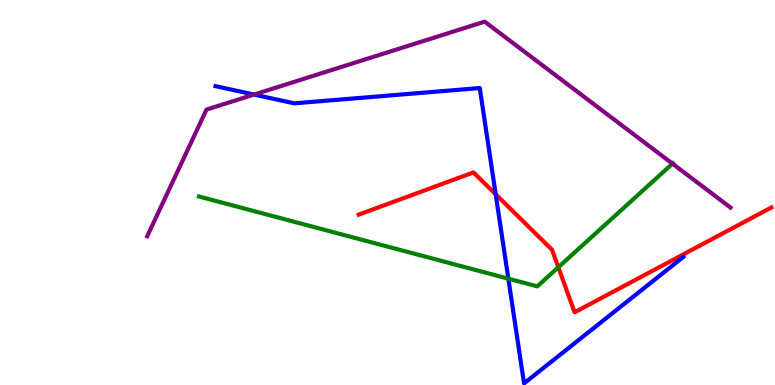[{'lines': ['blue', 'red'], 'intersections': [{'x': 6.4, 'y': 4.95}]}, {'lines': ['green', 'red'], 'intersections': [{'x': 7.2, 'y': 3.06}]}, {'lines': ['purple', 'red'], 'intersections': []}, {'lines': ['blue', 'green'], 'intersections': [{'x': 6.56, 'y': 2.76}]}, {'lines': ['blue', 'purple'], 'intersections': [{'x': 3.28, 'y': 7.54}]}, {'lines': ['green', 'purple'], 'intersections': [{'x': 8.68, 'y': 5.75}]}]